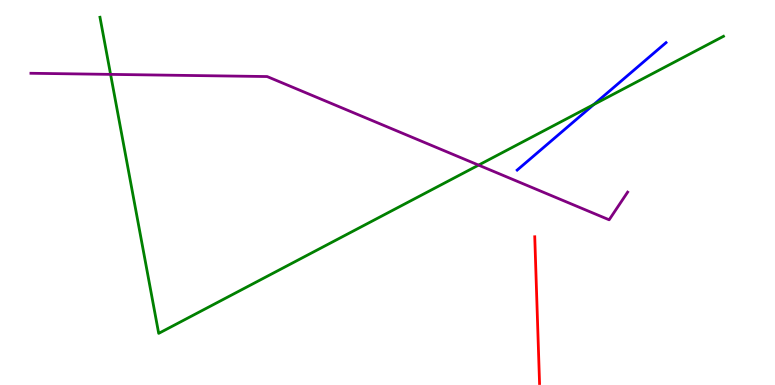[{'lines': ['blue', 'red'], 'intersections': []}, {'lines': ['green', 'red'], 'intersections': []}, {'lines': ['purple', 'red'], 'intersections': []}, {'lines': ['blue', 'green'], 'intersections': [{'x': 7.66, 'y': 7.28}]}, {'lines': ['blue', 'purple'], 'intersections': []}, {'lines': ['green', 'purple'], 'intersections': [{'x': 1.43, 'y': 8.07}, {'x': 6.18, 'y': 5.71}]}]